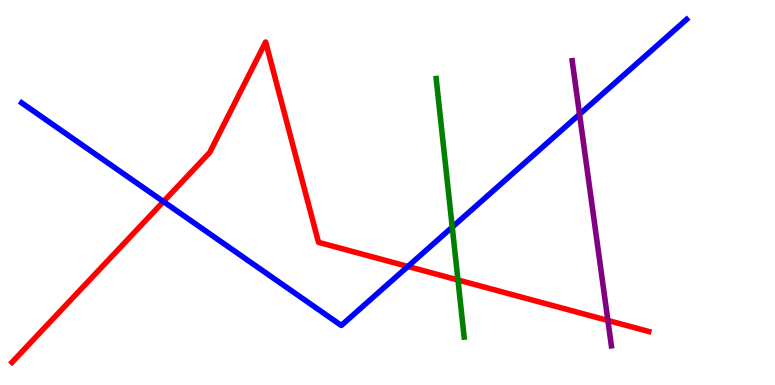[{'lines': ['blue', 'red'], 'intersections': [{'x': 2.11, 'y': 4.76}, {'x': 5.26, 'y': 3.08}]}, {'lines': ['green', 'red'], 'intersections': [{'x': 5.91, 'y': 2.73}]}, {'lines': ['purple', 'red'], 'intersections': [{'x': 7.84, 'y': 1.68}]}, {'lines': ['blue', 'green'], 'intersections': [{'x': 5.84, 'y': 4.1}]}, {'lines': ['blue', 'purple'], 'intersections': [{'x': 7.48, 'y': 7.03}]}, {'lines': ['green', 'purple'], 'intersections': []}]